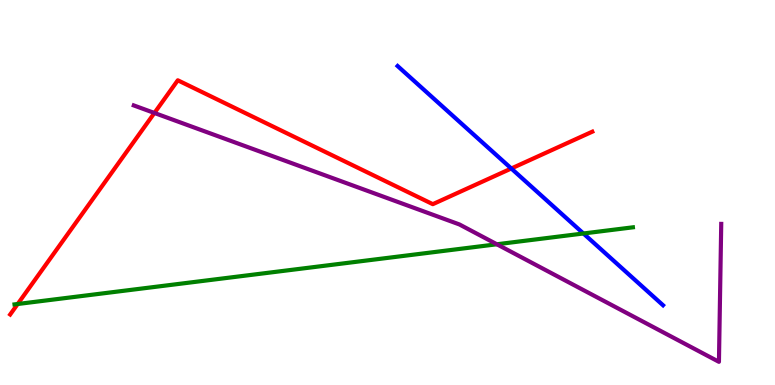[{'lines': ['blue', 'red'], 'intersections': [{'x': 6.6, 'y': 5.62}]}, {'lines': ['green', 'red'], 'intersections': [{'x': 0.228, 'y': 2.1}]}, {'lines': ['purple', 'red'], 'intersections': [{'x': 1.99, 'y': 7.07}]}, {'lines': ['blue', 'green'], 'intersections': [{'x': 7.53, 'y': 3.94}]}, {'lines': ['blue', 'purple'], 'intersections': []}, {'lines': ['green', 'purple'], 'intersections': [{'x': 6.41, 'y': 3.66}]}]